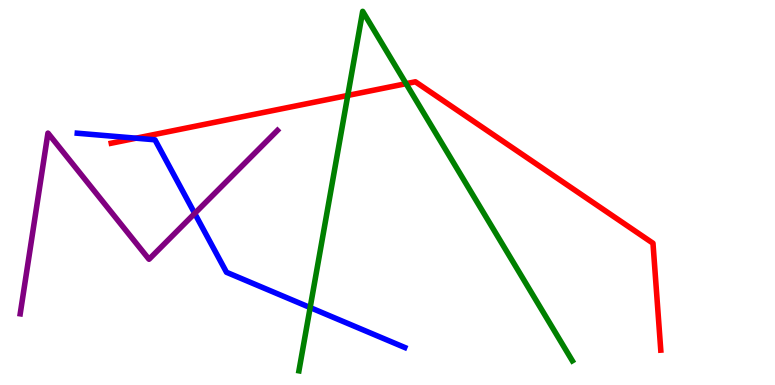[{'lines': ['blue', 'red'], 'intersections': [{'x': 1.76, 'y': 6.41}]}, {'lines': ['green', 'red'], 'intersections': [{'x': 4.49, 'y': 7.52}, {'x': 5.24, 'y': 7.83}]}, {'lines': ['purple', 'red'], 'intersections': []}, {'lines': ['blue', 'green'], 'intersections': [{'x': 4.0, 'y': 2.01}]}, {'lines': ['blue', 'purple'], 'intersections': [{'x': 2.51, 'y': 4.46}]}, {'lines': ['green', 'purple'], 'intersections': []}]